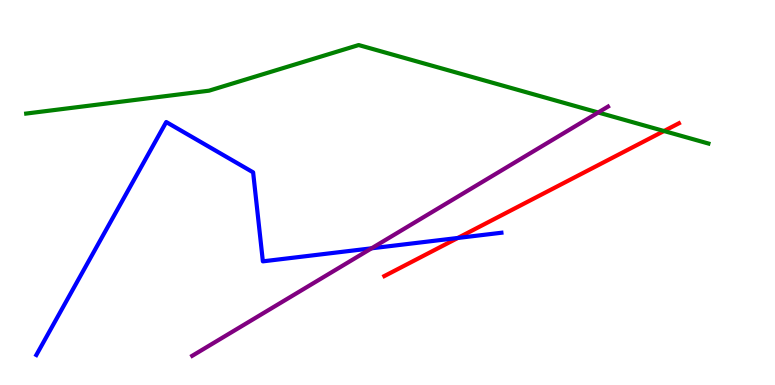[{'lines': ['blue', 'red'], 'intersections': [{'x': 5.91, 'y': 3.82}]}, {'lines': ['green', 'red'], 'intersections': [{'x': 8.57, 'y': 6.6}]}, {'lines': ['purple', 'red'], 'intersections': []}, {'lines': ['blue', 'green'], 'intersections': []}, {'lines': ['blue', 'purple'], 'intersections': [{'x': 4.79, 'y': 3.55}]}, {'lines': ['green', 'purple'], 'intersections': [{'x': 7.72, 'y': 7.08}]}]